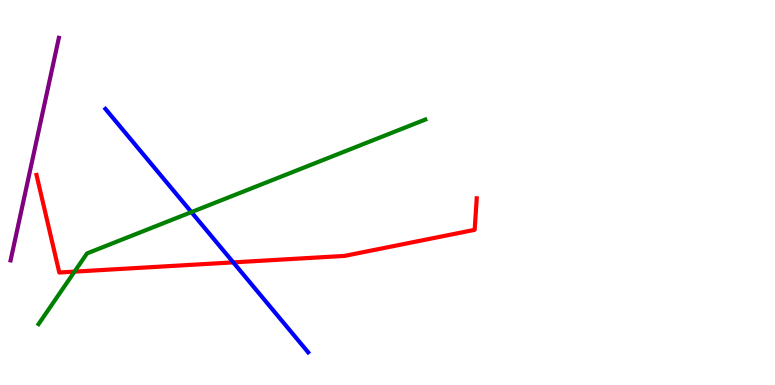[{'lines': ['blue', 'red'], 'intersections': [{'x': 3.01, 'y': 3.18}]}, {'lines': ['green', 'red'], 'intersections': [{'x': 0.962, 'y': 2.94}]}, {'lines': ['purple', 'red'], 'intersections': []}, {'lines': ['blue', 'green'], 'intersections': [{'x': 2.47, 'y': 4.49}]}, {'lines': ['blue', 'purple'], 'intersections': []}, {'lines': ['green', 'purple'], 'intersections': []}]